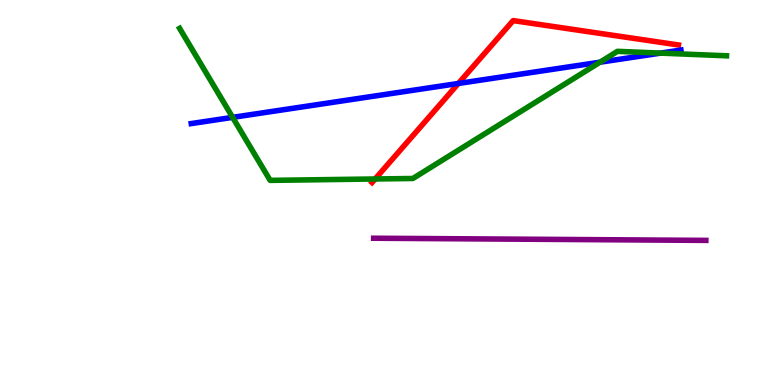[{'lines': ['blue', 'red'], 'intersections': [{'x': 5.91, 'y': 7.83}]}, {'lines': ['green', 'red'], 'intersections': [{'x': 4.84, 'y': 5.35}]}, {'lines': ['purple', 'red'], 'intersections': []}, {'lines': ['blue', 'green'], 'intersections': [{'x': 3.0, 'y': 6.95}, {'x': 7.74, 'y': 8.38}, {'x': 8.52, 'y': 8.62}]}, {'lines': ['blue', 'purple'], 'intersections': []}, {'lines': ['green', 'purple'], 'intersections': []}]